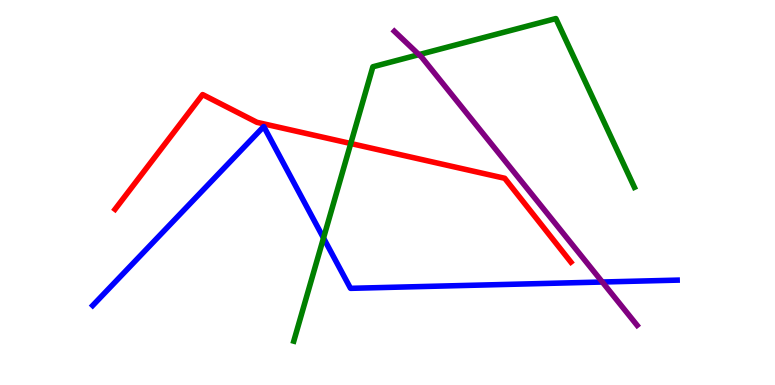[{'lines': ['blue', 'red'], 'intersections': []}, {'lines': ['green', 'red'], 'intersections': [{'x': 4.53, 'y': 6.27}]}, {'lines': ['purple', 'red'], 'intersections': []}, {'lines': ['blue', 'green'], 'intersections': [{'x': 4.17, 'y': 3.82}]}, {'lines': ['blue', 'purple'], 'intersections': [{'x': 7.77, 'y': 2.67}]}, {'lines': ['green', 'purple'], 'intersections': [{'x': 5.41, 'y': 8.58}]}]